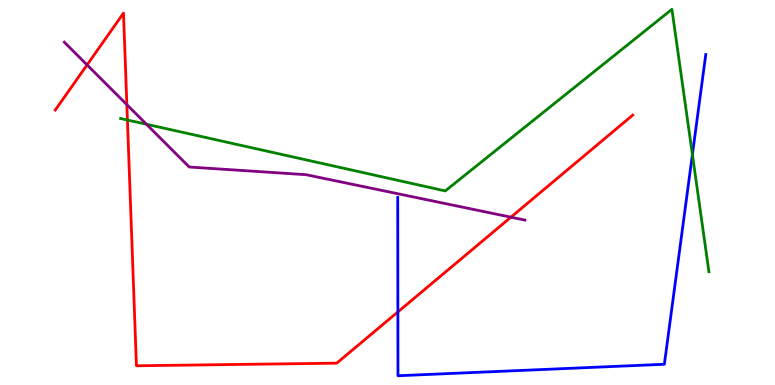[{'lines': ['blue', 'red'], 'intersections': [{'x': 5.13, 'y': 1.9}]}, {'lines': ['green', 'red'], 'intersections': [{'x': 1.64, 'y': 6.88}]}, {'lines': ['purple', 'red'], 'intersections': [{'x': 1.12, 'y': 8.31}, {'x': 1.64, 'y': 7.28}, {'x': 6.59, 'y': 4.36}]}, {'lines': ['blue', 'green'], 'intersections': [{'x': 8.93, 'y': 5.99}]}, {'lines': ['blue', 'purple'], 'intersections': []}, {'lines': ['green', 'purple'], 'intersections': [{'x': 1.89, 'y': 6.77}]}]